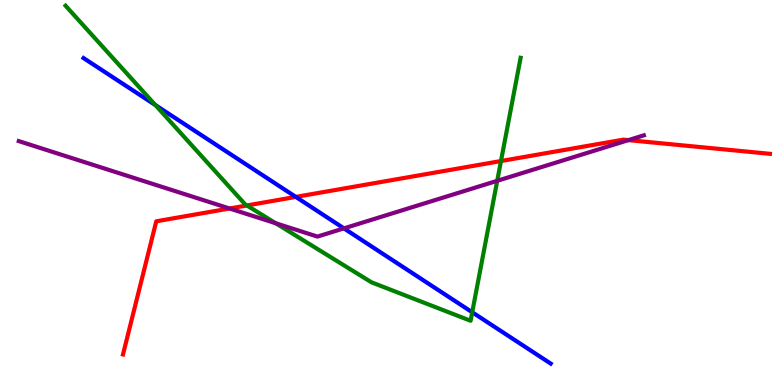[{'lines': ['blue', 'red'], 'intersections': [{'x': 3.82, 'y': 4.89}]}, {'lines': ['green', 'red'], 'intersections': [{'x': 3.19, 'y': 4.66}, {'x': 6.46, 'y': 5.82}]}, {'lines': ['purple', 'red'], 'intersections': [{'x': 2.96, 'y': 4.58}, {'x': 8.11, 'y': 6.36}]}, {'lines': ['blue', 'green'], 'intersections': [{'x': 2.01, 'y': 7.27}, {'x': 6.09, 'y': 1.89}]}, {'lines': ['blue', 'purple'], 'intersections': [{'x': 4.44, 'y': 4.07}]}, {'lines': ['green', 'purple'], 'intersections': [{'x': 3.56, 'y': 4.2}, {'x': 6.42, 'y': 5.3}]}]